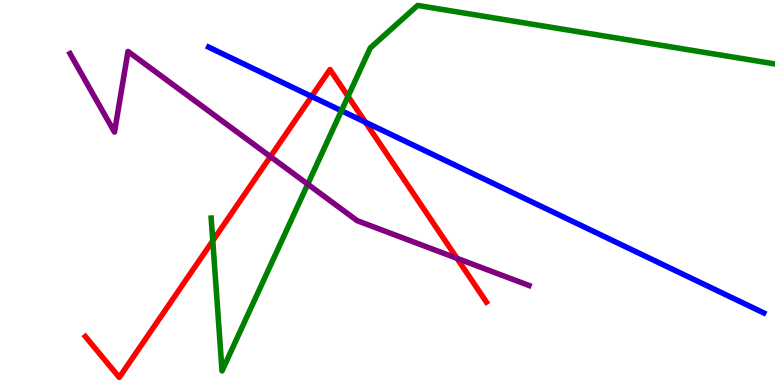[{'lines': ['blue', 'red'], 'intersections': [{'x': 4.02, 'y': 7.5}, {'x': 4.72, 'y': 6.83}]}, {'lines': ['green', 'red'], 'intersections': [{'x': 2.75, 'y': 3.75}, {'x': 4.49, 'y': 7.5}]}, {'lines': ['purple', 'red'], 'intersections': [{'x': 3.49, 'y': 5.93}, {'x': 5.9, 'y': 3.29}]}, {'lines': ['blue', 'green'], 'intersections': [{'x': 4.41, 'y': 7.12}]}, {'lines': ['blue', 'purple'], 'intersections': []}, {'lines': ['green', 'purple'], 'intersections': [{'x': 3.97, 'y': 5.22}]}]